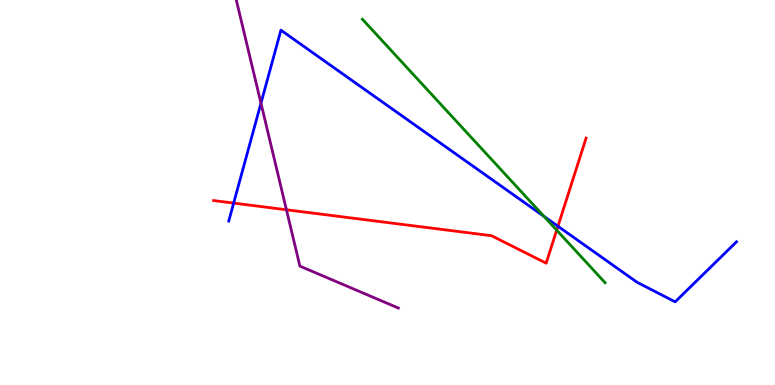[{'lines': ['blue', 'red'], 'intersections': [{'x': 3.01, 'y': 4.72}, {'x': 7.2, 'y': 4.12}]}, {'lines': ['green', 'red'], 'intersections': [{'x': 7.18, 'y': 4.02}]}, {'lines': ['purple', 'red'], 'intersections': [{'x': 3.7, 'y': 4.55}]}, {'lines': ['blue', 'green'], 'intersections': [{'x': 7.02, 'y': 4.38}]}, {'lines': ['blue', 'purple'], 'intersections': [{'x': 3.37, 'y': 7.32}]}, {'lines': ['green', 'purple'], 'intersections': []}]